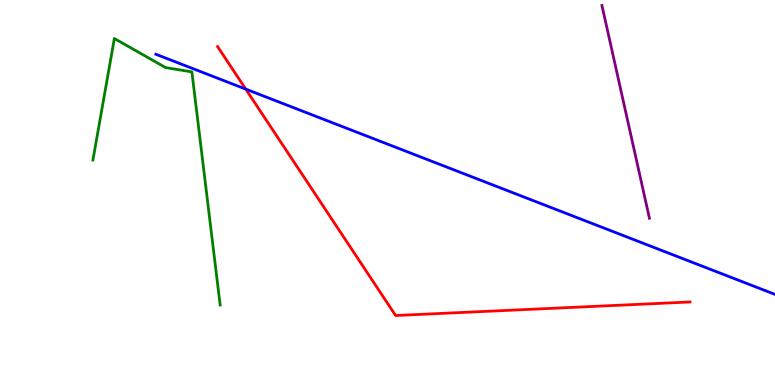[{'lines': ['blue', 'red'], 'intersections': [{'x': 3.17, 'y': 7.69}]}, {'lines': ['green', 'red'], 'intersections': []}, {'lines': ['purple', 'red'], 'intersections': []}, {'lines': ['blue', 'green'], 'intersections': []}, {'lines': ['blue', 'purple'], 'intersections': []}, {'lines': ['green', 'purple'], 'intersections': []}]